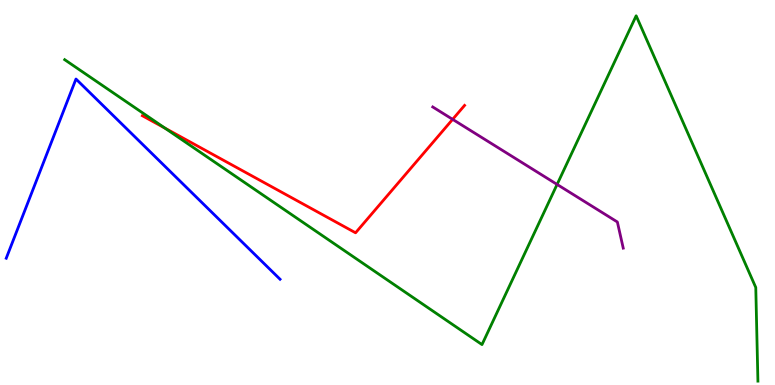[{'lines': ['blue', 'red'], 'intersections': []}, {'lines': ['green', 'red'], 'intersections': [{'x': 2.13, 'y': 6.67}]}, {'lines': ['purple', 'red'], 'intersections': [{'x': 5.84, 'y': 6.9}]}, {'lines': ['blue', 'green'], 'intersections': []}, {'lines': ['blue', 'purple'], 'intersections': []}, {'lines': ['green', 'purple'], 'intersections': [{'x': 7.19, 'y': 5.21}]}]